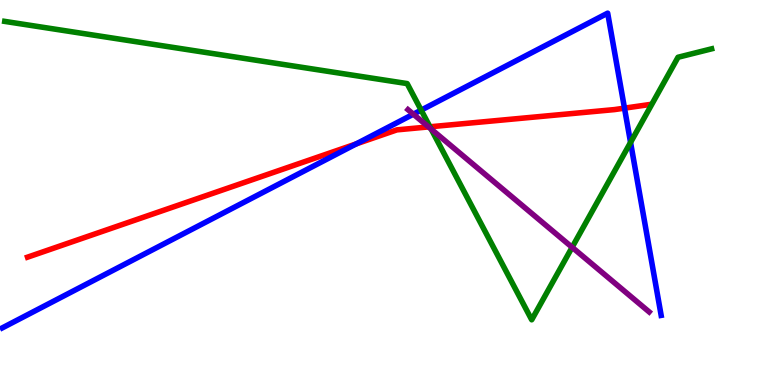[{'lines': ['blue', 'red'], 'intersections': [{'x': 4.6, 'y': 6.26}, {'x': 8.06, 'y': 7.19}]}, {'lines': ['green', 'red'], 'intersections': [{'x': 5.55, 'y': 6.71}]}, {'lines': ['purple', 'red'], 'intersections': [{'x': 5.53, 'y': 6.7}]}, {'lines': ['blue', 'green'], 'intersections': [{'x': 5.43, 'y': 7.14}, {'x': 8.14, 'y': 6.3}]}, {'lines': ['blue', 'purple'], 'intersections': [{'x': 5.33, 'y': 7.03}]}, {'lines': ['green', 'purple'], 'intersections': [{'x': 5.56, 'y': 6.65}, {'x': 7.38, 'y': 3.58}]}]